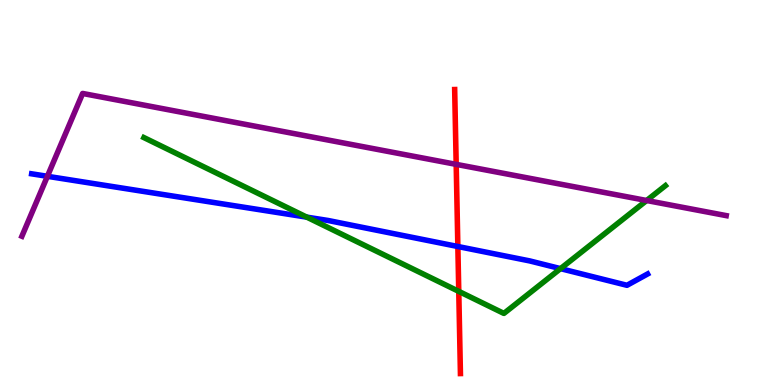[{'lines': ['blue', 'red'], 'intersections': [{'x': 5.91, 'y': 3.6}]}, {'lines': ['green', 'red'], 'intersections': [{'x': 5.92, 'y': 2.43}]}, {'lines': ['purple', 'red'], 'intersections': [{'x': 5.89, 'y': 5.73}]}, {'lines': ['blue', 'green'], 'intersections': [{'x': 3.96, 'y': 4.36}, {'x': 7.23, 'y': 3.02}]}, {'lines': ['blue', 'purple'], 'intersections': [{'x': 0.612, 'y': 5.42}]}, {'lines': ['green', 'purple'], 'intersections': [{'x': 8.34, 'y': 4.79}]}]